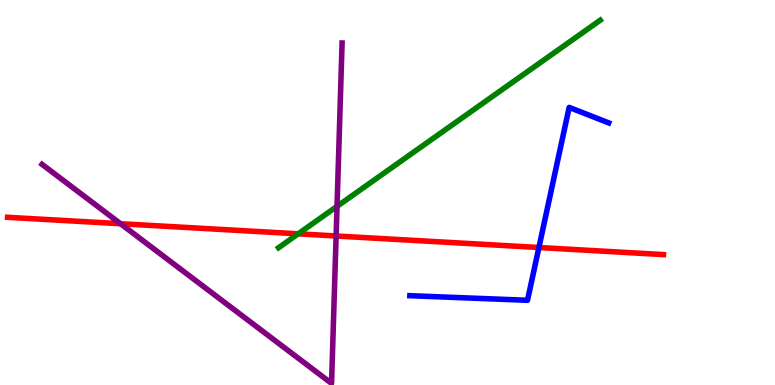[{'lines': ['blue', 'red'], 'intersections': [{'x': 6.95, 'y': 3.57}]}, {'lines': ['green', 'red'], 'intersections': [{'x': 3.85, 'y': 3.93}]}, {'lines': ['purple', 'red'], 'intersections': [{'x': 1.56, 'y': 4.19}, {'x': 4.34, 'y': 3.87}]}, {'lines': ['blue', 'green'], 'intersections': []}, {'lines': ['blue', 'purple'], 'intersections': []}, {'lines': ['green', 'purple'], 'intersections': [{'x': 4.35, 'y': 4.64}]}]